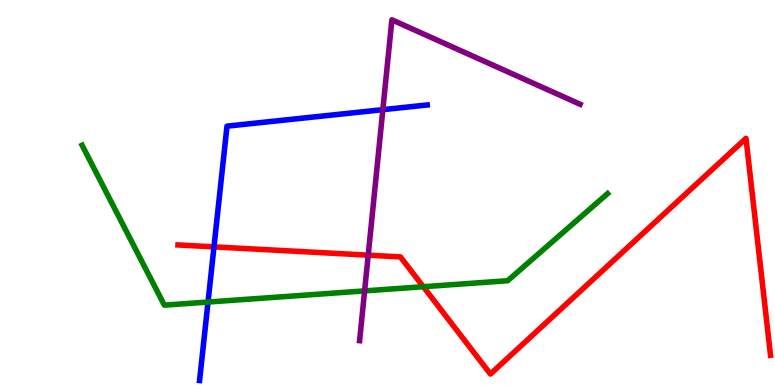[{'lines': ['blue', 'red'], 'intersections': [{'x': 2.76, 'y': 3.59}]}, {'lines': ['green', 'red'], 'intersections': [{'x': 5.46, 'y': 2.55}]}, {'lines': ['purple', 'red'], 'intersections': [{'x': 4.75, 'y': 3.37}]}, {'lines': ['blue', 'green'], 'intersections': [{'x': 2.68, 'y': 2.15}]}, {'lines': ['blue', 'purple'], 'intersections': [{'x': 4.94, 'y': 7.15}]}, {'lines': ['green', 'purple'], 'intersections': [{'x': 4.7, 'y': 2.44}]}]